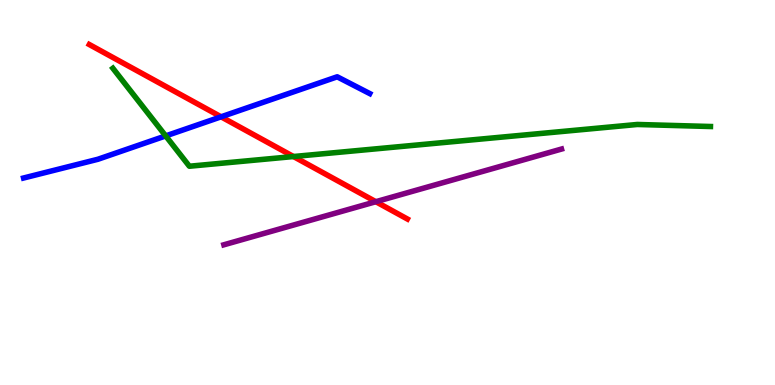[{'lines': ['blue', 'red'], 'intersections': [{'x': 2.85, 'y': 6.97}]}, {'lines': ['green', 'red'], 'intersections': [{'x': 3.79, 'y': 5.93}]}, {'lines': ['purple', 'red'], 'intersections': [{'x': 4.85, 'y': 4.76}]}, {'lines': ['blue', 'green'], 'intersections': [{'x': 2.14, 'y': 6.47}]}, {'lines': ['blue', 'purple'], 'intersections': []}, {'lines': ['green', 'purple'], 'intersections': []}]